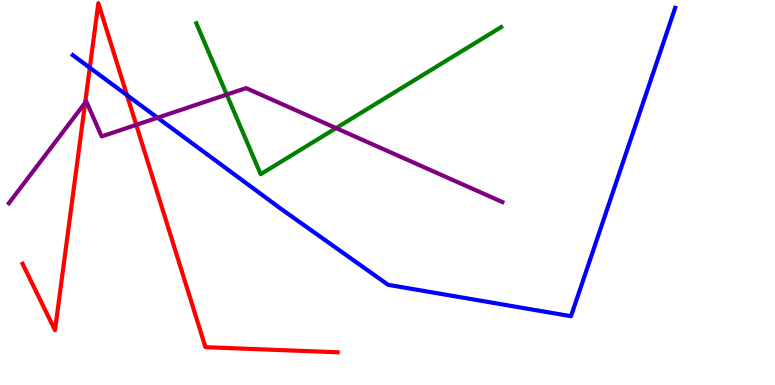[{'lines': ['blue', 'red'], 'intersections': [{'x': 1.16, 'y': 8.24}, {'x': 1.64, 'y': 7.53}]}, {'lines': ['green', 'red'], 'intersections': []}, {'lines': ['purple', 'red'], 'intersections': [{'x': 1.1, 'y': 7.33}, {'x': 1.76, 'y': 6.76}]}, {'lines': ['blue', 'green'], 'intersections': []}, {'lines': ['blue', 'purple'], 'intersections': [{'x': 2.03, 'y': 6.94}]}, {'lines': ['green', 'purple'], 'intersections': [{'x': 2.93, 'y': 7.54}, {'x': 4.34, 'y': 6.67}]}]